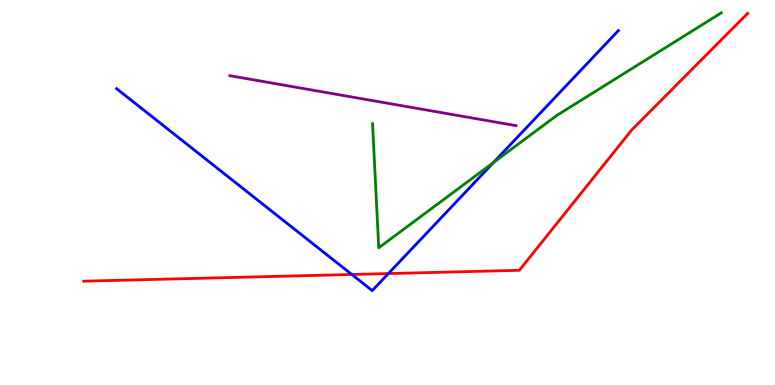[{'lines': ['blue', 'red'], 'intersections': [{'x': 4.54, 'y': 2.87}, {'x': 5.01, 'y': 2.89}]}, {'lines': ['green', 'red'], 'intersections': []}, {'lines': ['purple', 'red'], 'intersections': []}, {'lines': ['blue', 'green'], 'intersections': [{'x': 6.37, 'y': 5.78}]}, {'lines': ['blue', 'purple'], 'intersections': []}, {'lines': ['green', 'purple'], 'intersections': []}]